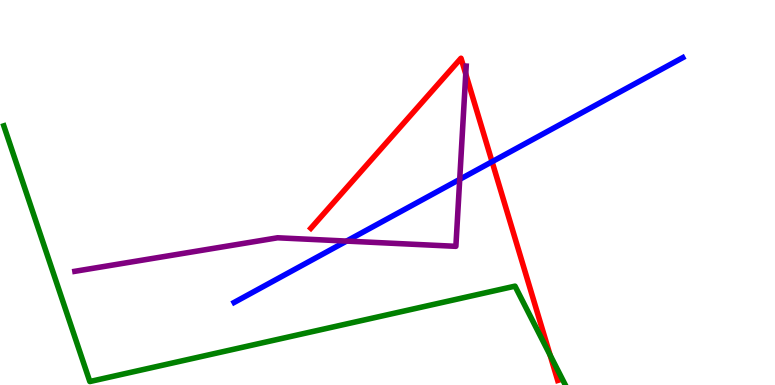[{'lines': ['blue', 'red'], 'intersections': [{'x': 6.35, 'y': 5.8}]}, {'lines': ['green', 'red'], 'intersections': [{'x': 7.1, 'y': 0.777}]}, {'lines': ['purple', 'red'], 'intersections': [{'x': 6.01, 'y': 8.08}]}, {'lines': ['blue', 'green'], 'intersections': []}, {'lines': ['blue', 'purple'], 'intersections': [{'x': 4.47, 'y': 3.74}, {'x': 5.93, 'y': 5.34}]}, {'lines': ['green', 'purple'], 'intersections': []}]